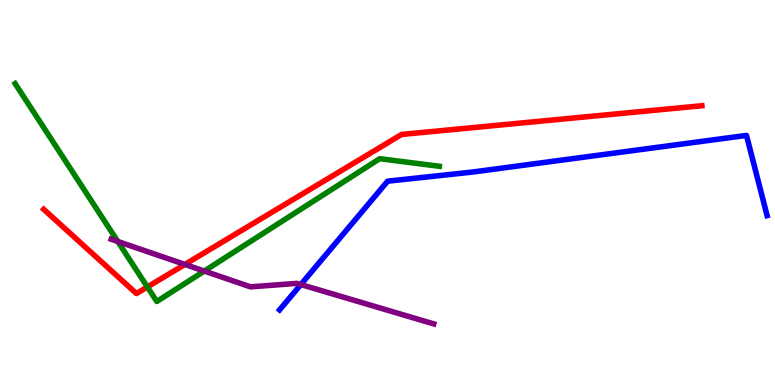[{'lines': ['blue', 'red'], 'intersections': []}, {'lines': ['green', 'red'], 'intersections': [{'x': 1.9, 'y': 2.55}]}, {'lines': ['purple', 'red'], 'intersections': [{'x': 2.39, 'y': 3.13}]}, {'lines': ['blue', 'green'], 'intersections': []}, {'lines': ['blue', 'purple'], 'intersections': [{'x': 3.88, 'y': 2.61}]}, {'lines': ['green', 'purple'], 'intersections': [{'x': 1.52, 'y': 3.73}, {'x': 2.64, 'y': 2.96}]}]